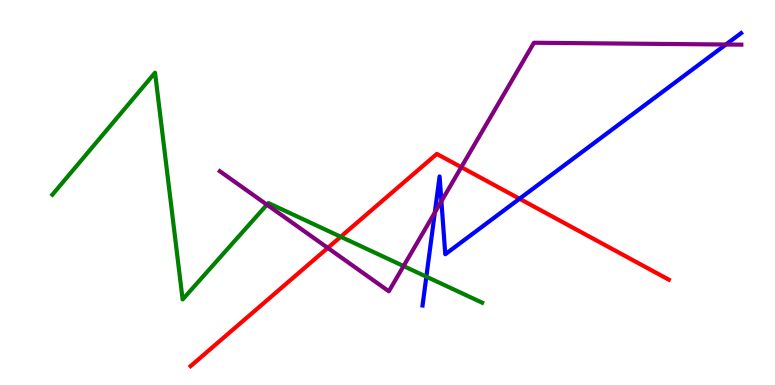[{'lines': ['blue', 'red'], 'intersections': [{'x': 6.7, 'y': 4.84}]}, {'lines': ['green', 'red'], 'intersections': [{'x': 4.4, 'y': 3.85}]}, {'lines': ['purple', 'red'], 'intersections': [{'x': 4.23, 'y': 3.56}, {'x': 5.95, 'y': 5.66}]}, {'lines': ['blue', 'green'], 'intersections': [{'x': 5.5, 'y': 2.81}]}, {'lines': ['blue', 'purple'], 'intersections': [{'x': 5.61, 'y': 4.48}, {'x': 5.7, 'y': 4.77}, {'x': 9.37, 'y': 8.84}]}, {'lines': ['green', 'purple'], 'intersections': [{'x': 3.44, 'y': 4.68}, {'x': 5.21, 'y': 3.09}]}]